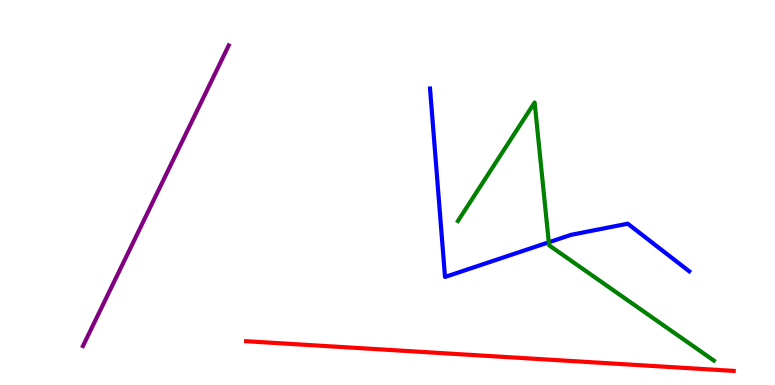[{'lines': ['blue', 'red'], 'intersections': []}, {'lines': ['green', 'red'], 'intersections': []}, {'lines': ['purple', 'red'], 'intersections': []}, {'lines': ['blue', 'green'], 'intersections': [{'x': 7.08, 'y': 3.71}]}, {'lines': ['blue', 'purple'], 'intersections': []}, {'lines': ['green', 'purple'], 'intersections': []}]